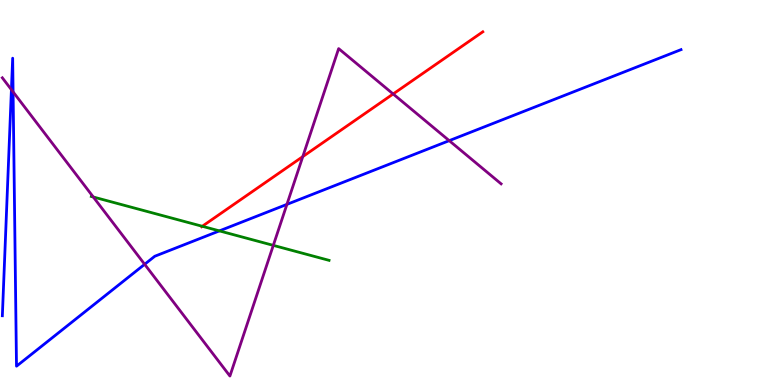[{'lines': ['blue', 'red'], 'intersections': []}, {'lines': ['green', 'red'], 'intersections': [{'x': 2.61, 'y': 4.12}]}, {'lines': ['purple', 'red'], 'intersections': [{'x': 3.91, 'y': 5.93}, {'x': 5.07, 'y': 7.56}]}, {'lines': ['blue', 'green'], 'intersections': [{'x': 2.83, 'y': 4.0}]}, {'lines': ['blue', 'purple'], 'intersections': [{'x': 0.147, 'y': 7.67}, {'x': 0.169, 'y': 7.61}, {'x': 1.87, 'y': 3.14}, {'x': 3.7, 'y': 4.69}, {'x': 5.8, 'y': 6.35}]}, {'lines': ['green', 'purple'], 'intersections': [{'x': 1.2, 'y': 4.88}, {'x': 3.53, 'y': 3.63}]}]